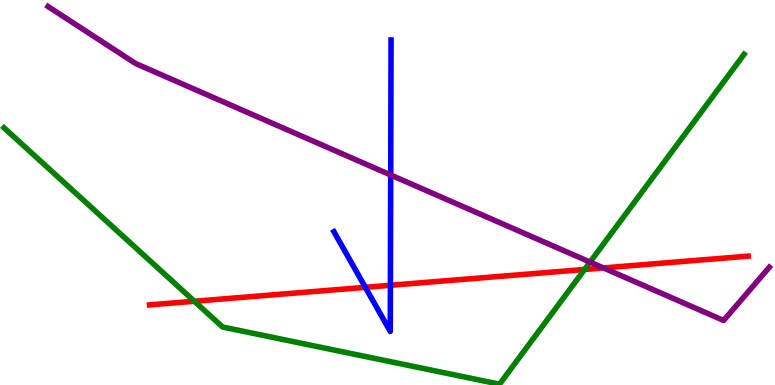[{'lines': ['blue', 'red'], 'intersections': [{'x': 4.71, 'y': 2.54}, {'x': 5.04, 'y': 2.59}]}, {'lines': ['green', 'red'], 'intersections': [{'x': 2.51, 'y': 2.18}, {'x': 7.54, 'y': 3.0}]}, {'lines': ['purple', 'red'], 'intersections': [{'x': 7.79, 'y': 3.04}]}, {'lines': ['blue', 'green'], 'intersections': []}, {'lines': ['blue', 'purple'], 'intersections': [{'x': 5.04, 'y': 5.45}]}, {'lines': ['green', 'purple'], 'intersections': [{'x': 7.61, 'y': 3.19}]}]